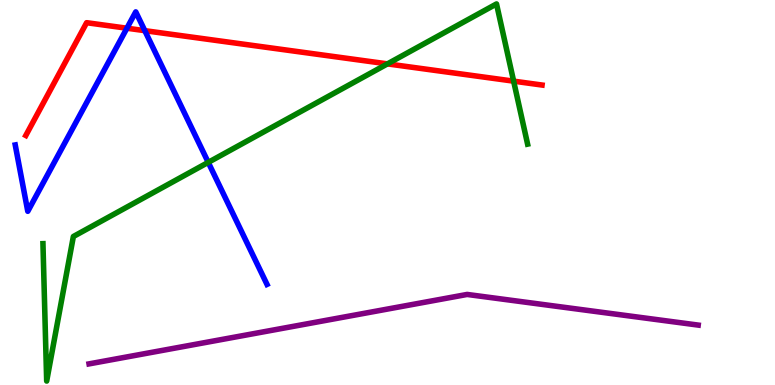[{'lines': ['blue', 'red'], 'intersections': [{'x': 1.64, 'y': 9.27}, {'x': 1.87, 'y': 9.2}]}, {'lines': ['green', 'red'], 'intersections': [{'x': 5.0, 'y': 8.34}, {'x': 6.63, 'y': 7.89}]}, {'lines': ['purple', 'red'], 'intersections': []}, {'lines': ['blue', 'green'], 'intersections': [{'x': 2.69, 'y': 5.78}]}, {'lines': ['blue', 'purple'], 'intersections': []}, {'lines': ['green', 'purple'], 'intersections': []}]